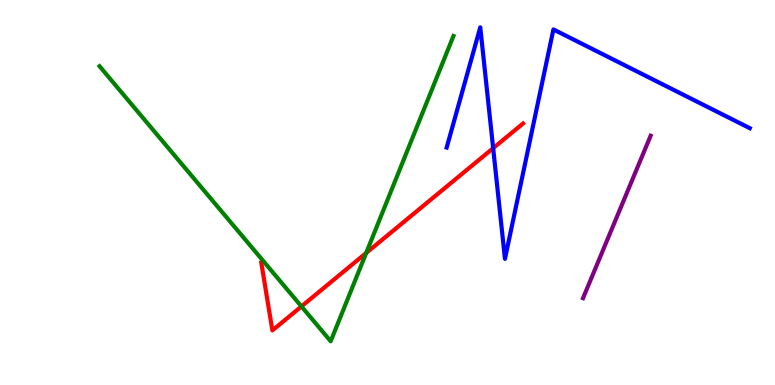[{'lines': ['blue', 'red'], 'intersections': [{'x': 6.36, 'y': 6.15}]}, {'lines': ['green', 'red'], 'intersections': [{'x': 3.89, 'y': 2.04}, {'x': 4.73, 'y': 3.43}]}, {'lines': ['purple', 'red'], 'intersections': []}, {'lines': ['blue', 'green'], 'intersections': []}, {'lines': ['blue', 'purple'], 'intersections': []}, {'lines': ['green', 'purple'], 'intersections': []}]